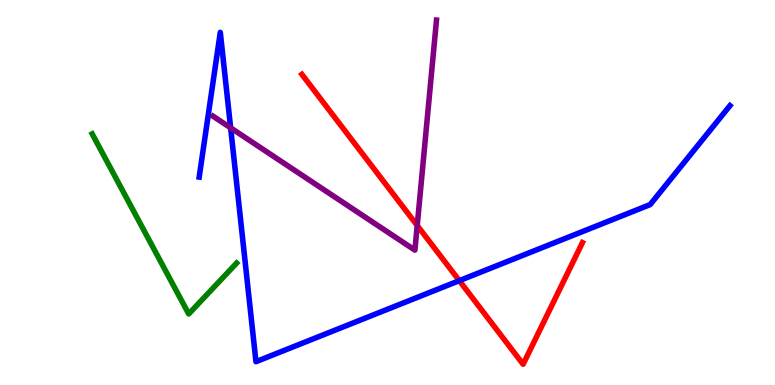[{'lines': ['blue', 'red'], 'intersections': [{'x': 5.93, 'y': 2.71}]}, {'lines': ['green', 'red'], 'intersections': []}, {'lines': ['purple', 'red'], 'intersections': [{'x': 5.38, 'y': 4.14}]}, {'lines': ['blue', 'green'], 'intersections': []}, {'lines': ['blue', 'purple'], 'intersections': [{'x': 2.98, 'y': 6.68}]}, {'lines': ['green', 'purple'], 'intersections': []}]